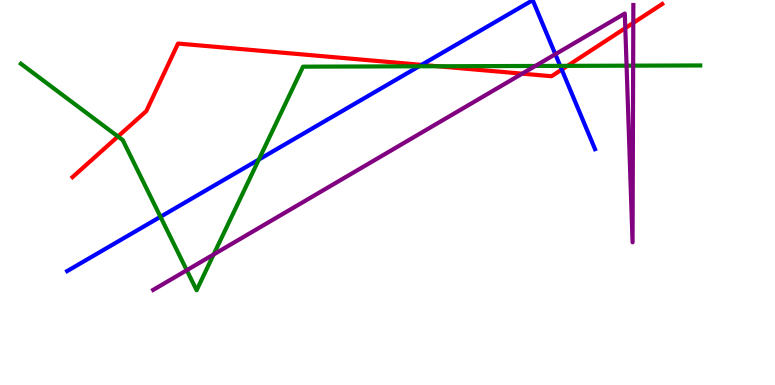[{'lines': ['blue', 'red'], 'intersections': [{'x': 5.44, 'y': 8.32}, {'x': 7.25, 'y': 8.19}]}, {'lines': ['green', 'red'], 'intersections': [{'x': 1.52, 'y': 6.45}, {'x': 5.65, 'y': 8.28}, {'x': 7.32, 'y': 8.29}]}, {'lines': ['purple', 'red'], 'intersections': [{'x': 6.74, 'y': 8.09}, {'x': 8.07, 'y': 9.27}, {'x': 8.17, 'y': 9.41}]}, {'lines': ['blue', 'green'], 'intersections': [{'x': 2.07, 'y': 4.37}, {'x': 3.34, 'y': 5.86}, {'x': 5.41, 'y': 8.28}, {'x': 7.23, 'y': 8.29}]}, {'lines': ['blue', 'purple'], 'intersections': [{'x': 7.17, 'y': 8.59}]}, {'lines': ['green', 'purple'], 'intersections': [{'x': 2.41, 'y': 2.98}, {'x': 2.76, 'y': 3.39}, {'x': 6.91, 'y': 8.29}, {'x': 8.08, 'y': 8.29}, {'x': 8.17, 'y': 8.29}]}]